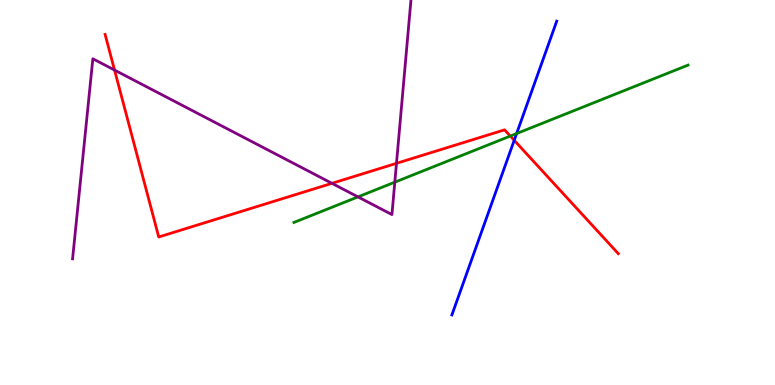[{'lines': ['blue', 'red'], 'intersections': [{'x': 6.63, 'y': 6.36}]}, {'lines': ['green', 'red'], 'intersections': [{'x': 6.58, 'y': 6.47}]}, {'lines': ['purple', 'red'], 'intersections': [{'x': 1.48, 'y': 8.18}, {'x': 4.28, 'y': 5.24}, {'x': 5.12, 'y': 5.76}]}, {'lines': ['blue', 'green'], 'intersections': [{'x': 6.67, 'y': 6.53}]}, {'lines': ['blue', 'purple'], 'intersections': []}, {'lines': ['green', 'purple'], 'intersections': [{'x': 4.62, 'y': 4.89}, {'x': 5.09, 'y': 5.27}]}]